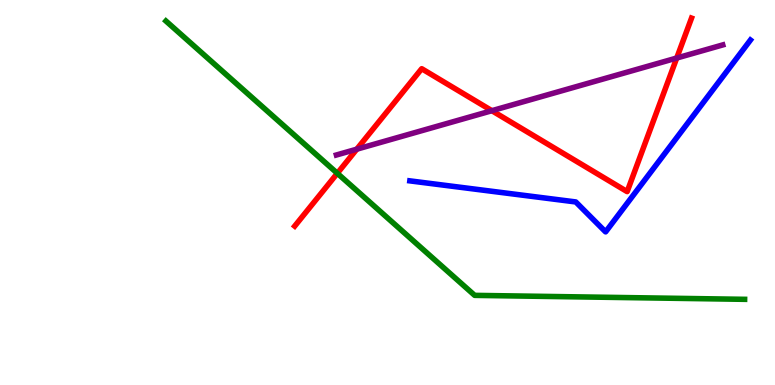[{'lines': ['blue', 'red'], 'intersections': []}, {'lines': ['green', 'red'], 'intersections': [{'x': 4.35, 'y': 5.5}]}, {'lines': ['purple', 'red'], 'intersections': [{'x': 4.6, 'y': 6.13}, {'x': 6.35, 'y': 7.12}, {'x': 8.73, 'y': 8.49}]}, {'lines': ['blue', 'green'], 'intersections': []}, {'lines': ['blue', 'purple'], 'intersections': []}, {'lines': ['green', 'purple'], 'intersections': []}]